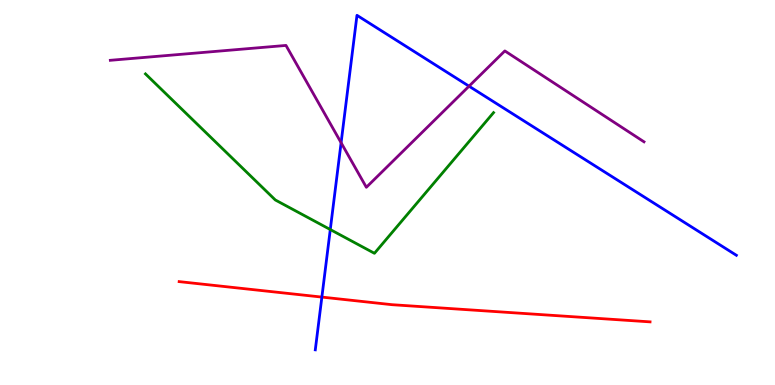[{'lines': ['blue', 'red'], 'intersections': [{'x': 4.15, 'y': 2.28}]}, {'lines': ['green', 'red'], 'intersections': []}, {'lines': ['purple', 'red'], 'intersections': []}, {'lines': ['blue', 'green'], 'intersections': [{'x': 4.26, 'y': 4.04}]}, {'lines': ['blue', 'purple'], 'intersections': [{'x': 4.4, 'y': 6.29}, {'x': 6.05, 'y': 7.76}]}, {'lines': ['green', 'purple'], 'intersections': []}]